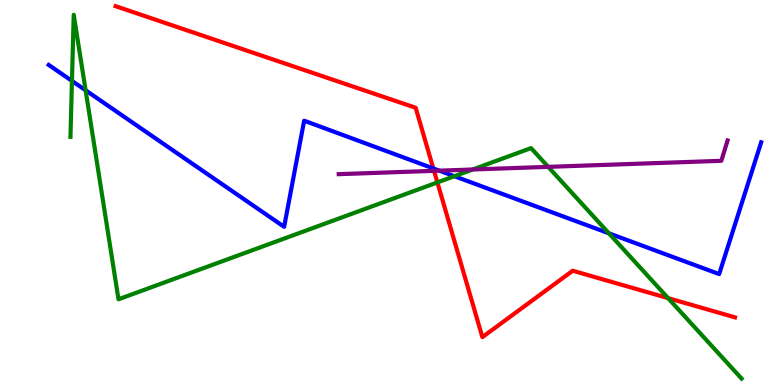[{'lines': ['blue', 'red'], 'intersections': [{'x': 5.59, 'y': 5.63}]}, {'lines': ['green', 'red'], 'intersections': [{'x': 5.64, 'y': 5.26}, {'x': 8.62, 'y': 2.26}]}, {'lines': ['purple', 'red'], 'intersections': [{'x': 5.6, 'y': 5.56}]}, {'lines': ['blue', 'green'], 'intersections': [{'x': 0.928, 'y': 7.9}, {'x': 1.1, 'y': 7.65}, {'x': 5.86, 'y': 5.42}, {'x': 7.86, 'y': 3.94}]}, {'lines': ['blue', 'purple'], 'intersections': [{'x': 5.67, 'y': 5.57}]}, {'lines': ['green', 'purple'], 'intersections': [{'x': 6.1, 'y': 5.6}, {'x': 7.07, 'y': 5.67}]}]